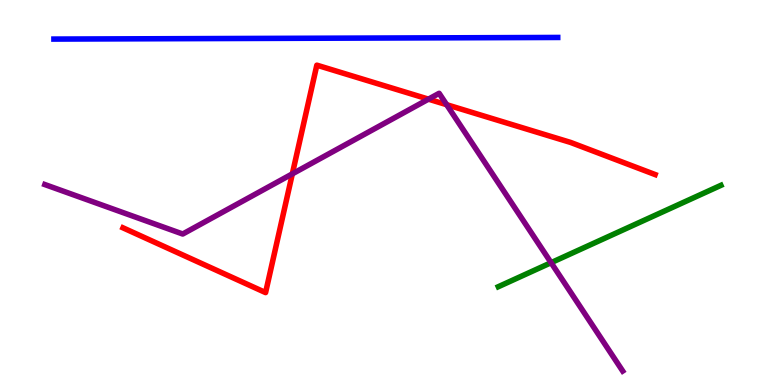[{'lines': ['blue', 'red'], 'intersections': []}, {'lines': ['green', 'red'], 'intersections': []}, {'lines': ['purple', 'red'], 'intersections': [{'x': 3.77, 'y': 5.48}, {'x': 5.53, 'y': 7.42}, {'x': 5.76, 'y': 7.28}]}, {'lines': ['blue', 'green'], 'intersections': []}, {'lines': ['blue', 'purple'], 'intersections': []}, {'lines': ['green', 'purple'], 'intersections': [{'x': 7.11, 'y': 3.18}]}]